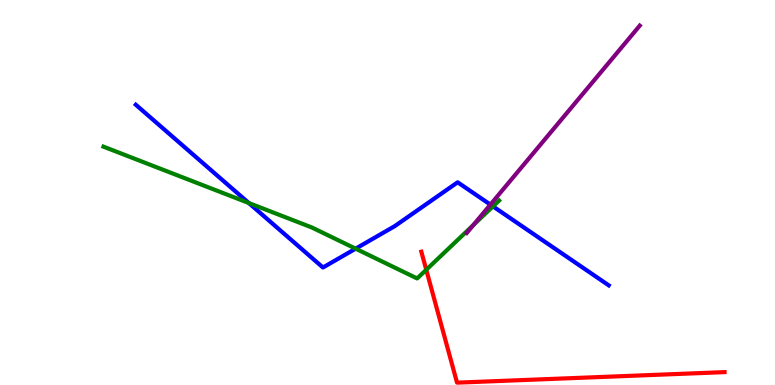[{'lines': ['blue', 'red'], 'intersections': []}, {'lines': ['green', 'red'], 'intersections': [{'x': 5.5, 'y': 2.99}]}, {'lines': ['purple', 'red'], 'intersections': []}, {'lines': ['blue', 'green'], 'intersections': [{'x': 3.21, 'y': 4.73}, {'x': 4.59, 'y': 3.54}, {'x': 6.36, 'y': 4.64}]}, {'lines': ['blue', 'purple'], 'intersections': [{'x': 6.33, 'y': 4.69}]}, {'lines': ['green', 'purple'], 'intersections': [{'x': 6.11, 'y': 4.16}]}]